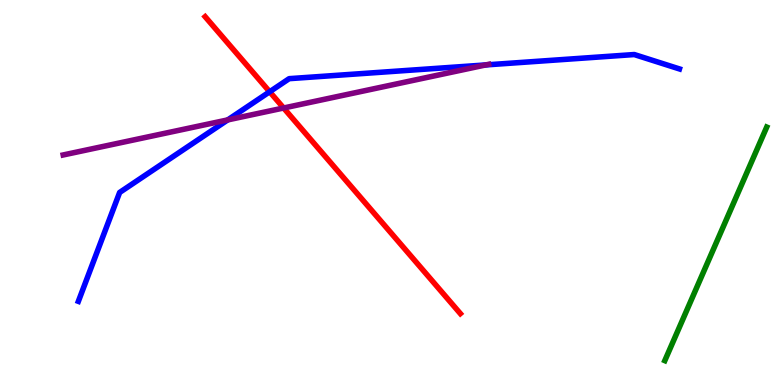[{'lines': ['blue', 'red'], 'intersections': [{'x': 3.48, 'y': 7.62}]}, {'lines': ['green', 'red'], 'intersections': []}, {'lines': ['purple', 'red'], 'intersections': [{'x': 3.66, 'y': 7.19}]}, {'lines': ['blue', 'green'], 'intersections': []}, {'lines': ['blue', 'purple'], 'intersections': [{'x': 2.94, 'y': 6.89}, {'x': 6.27, 'y': 8.31}]}, {'lines': ['green', 'purple'], 'intersections': []}]